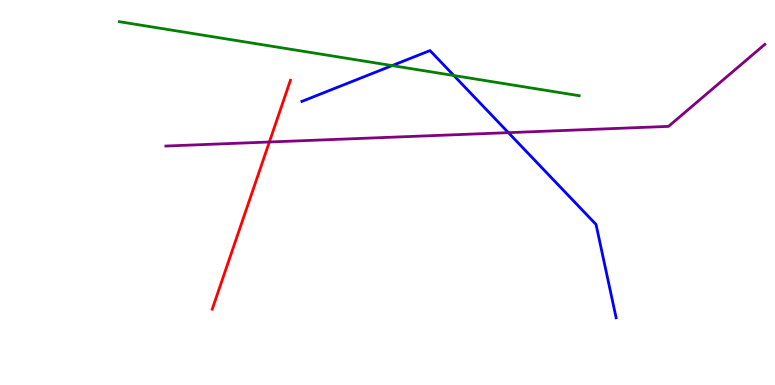[{'lines': ['blue', 'red'], 'intersections': []}, {'lines': ['green', 'red'], 'intersections': []}, {'lines': ['purple', 'red'], 'intersections': [{'x': 3.48, 'y': 6.31}]}, {'lines': ['blue', 'green'], 'intersections': [{'x': 5.06, 'y': 8.3}, {'x': 5.86, 'y': 8.04}]}, {'lines': ['blue', 'purple'], 'intersections': [{'x': 6.56, 'y': 6.55}]}, {'lines': ['green', 'purple'], 'intersections': []}]